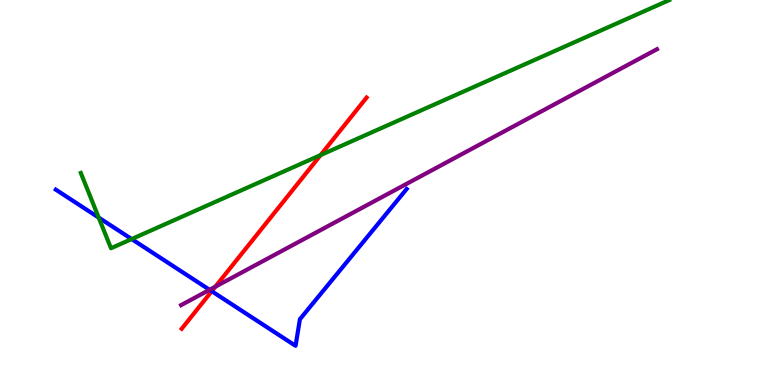[{'lines': ['blue', 'red'], 'intersections': [{'x': 2.73, 'y': 2.44}]}, {'lines': ['green', 'red'], 'intersections': [{'x': 4.14, 'y': 5.97}]}, {'lines': ['purple', 'red'], 'intersections': [{'x': 2.78, 'y': 2.55}]}, {'lines': ['blue', 'green'], 'intersections': [{'x': 1.27, 'y': 4.35}, {'x': 1.7, 'y': 3.79}]}, {'lines': ['blue', 'purple'], 'intersections': [{'x': 2.7, 'y': 2.47}]}, {'lines': ['green', 'purple'], 'intersections': []}]